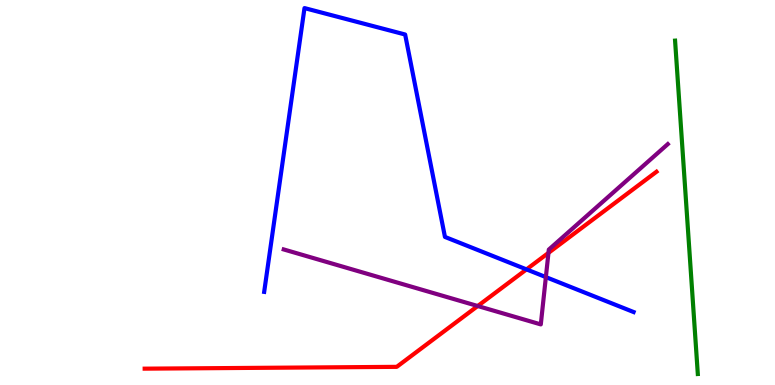[{'lines': ['blue', 'red'], 'intersections': [{'x': 6.79, 'y': 3.0}]}, {'lines': ['green', 'red'], 'intersections': []}, {'lines': ['purple', 'red'], 'intersections': [{'x': 6.16, 'y': 2.05}, {'x': 7.08, 'y': 3.43}]}, {'lines': ['blue', 'green'], 'intersections': []}, {'lines': ['blue', 'purple'], 'intersections': [{'x': 7.04, 'y': 2.8}]}, {'lines': ['green', 'purple'], 'intersections': []}]